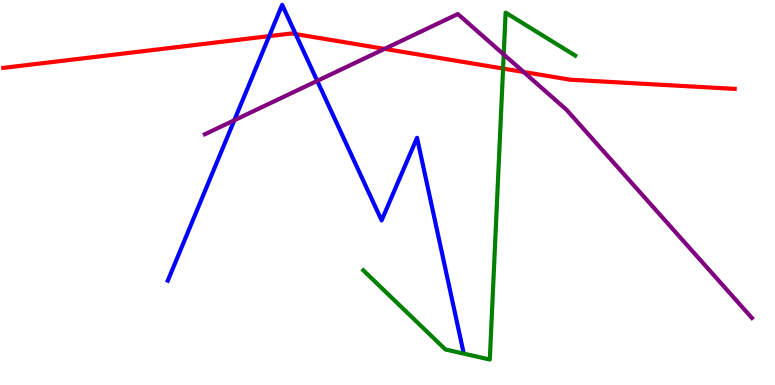[{'lines': ['blue', 'red'], 'intersections': [{'x': 3.47, 'y': 9.06}, {'x': 3.81, 'y': 9.11}]}, {'lines': ['green', 'red'], 'intersections': [{'x': 6.49, 'y': 8.22}]}, {'lines': ['purple', 'red'], 'intersections': [{'x': 4.96, 'y': 8.73}, {'x': 6.76, 'y': 8.13}]}, {'lines': ['blue', 'green'], 'intersections': []}, {'lines': ['blue', 'purple'], 'intersections': [{'x': 3.02, 'y': 6.88}, {'x': 4.09, 'y': 7.9}]}, {'lines': ['green', 'purple'], 'intersections': [{'x': 6.5, 'y': 8.59}]}]